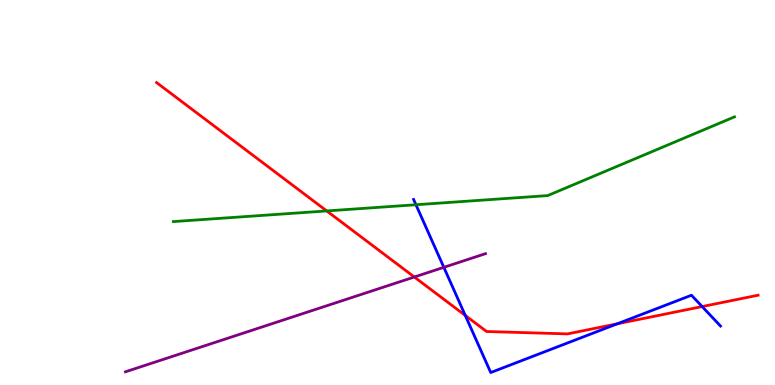[{'lines': ['blue', 'red'], 'intersections': [{'x': 6.0, 'y': 1.81}, {'x': 7.96, 'y': 1.59}, {'x': 9.06, 'y': 2.04}]}, {'lines': ['green', 'red'], 'intersections': [{'x': 4.22, 'y': 4.52}]}, {'lines': ['purple', 'red'], 'intersections': [{'x': 5.35, 'y': 2.8}]}, {'lines': ['blue', 'green'], 'intersections': [{'x': 5.37, 'y': 4.68}]}, {'lines': ['blue', 'purple'], 'intersections': [{'x': 5.73, 'y': 3.06}]}, {'lines': ['green', 'purple'], 'intersections': []}]